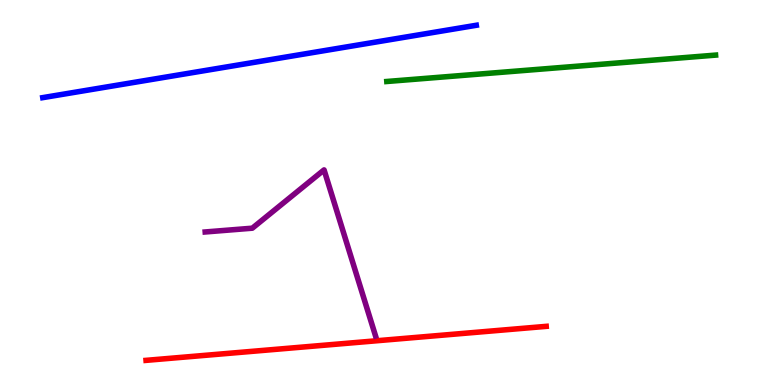[{'lines': ['blue', 'red'], 'intersections': []}, {'lines': ['green', 'red'], 'intersections': []}, {'lines': ['purple', 'red'], 'intersections': []}, {'lines': ['blue', 'green'], 'intersections': []}, {'lines': ['blue', 'purple'], 'intersections': []}, {'lines': ['green', 'purple'], 'intersections': []}]